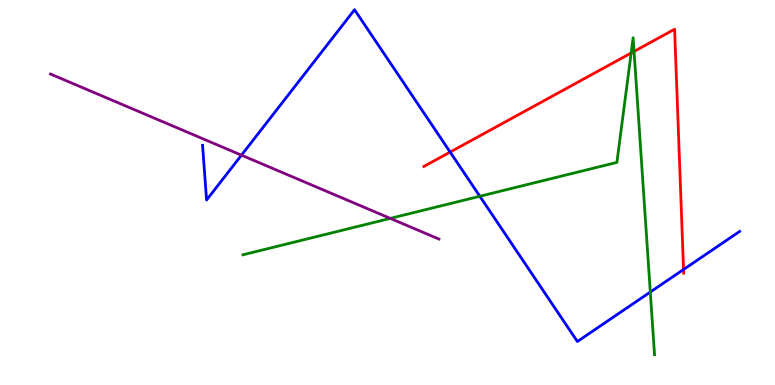[{'lines': ['blue', 'red'], 'intersections': [{'x': 5.81, 'y': 6.05}, {'x': 8.82, 'y': 3.0}]}, {'lines': ['green', 'red'], 'intersections': [{'x': 8.14, 'y': 8.62}, {'x': 8.18, 'y': 8.66}]}, {'lines': ['purple', 'red'], 'intersections': []}, {'lines': ['blue', 'green'], 'intersections': [{'x': 6.19, 'y': 4.9}, {'x': 8.39, 'y': 2.41}]}, {'lines': ['blue', 'purple'], 'intersections': [{'x': 3.12, 'y': 5.97}]}, {'lines': ['green', 'purple'], 'intersections': [{'x': 5.04, 'y': 4.33}]}]